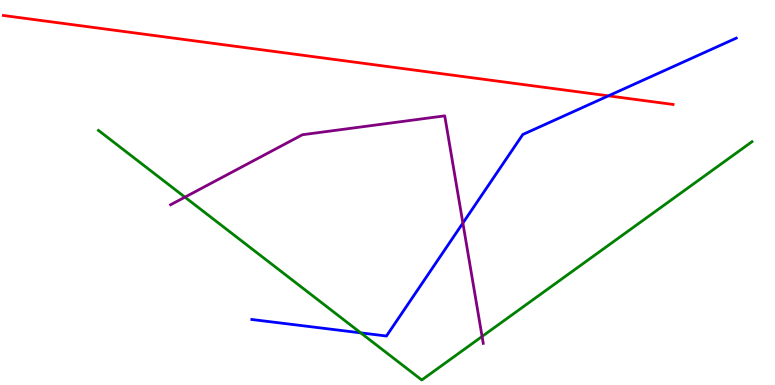[{'lines': ['blue', 'red'], 'intersections': [{'x': 7.85, 'y': 7.51}]}, {'lines': ['green', 'red'], 'intersections': []}, {'lines': ['purple', 'red'], 'intersections': []}, {'lines': ['blue', 'green'], 'intersections': [{'x': 4.65, 'y': 1.35}]}, {'lines': ['blue', 'purple'], 'intersections': [{'x': 5.97, 'y': 4.21}]}, {'lines': ['green', 'purple'], 'intersections': [{'x': 2.39, 'y': 4.88}, {'x': 6.22, 'y': 1.26}]}]